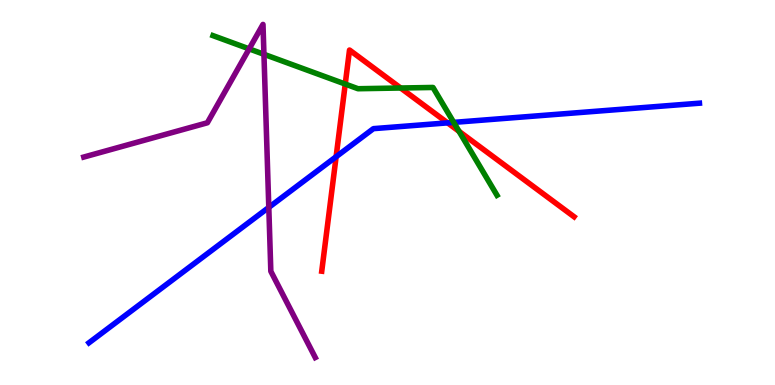[{'lines': ['blue', 'red'], 'intersections': [{'x': 4.34, 'y': 5.93}, {'x': 5.78, 'y': 6.81}]}, {'lines': ['green', 'red'], 'intersections': [{'x': 4.45, 'y': 7.82}, {'x': 5.17, 'y': 7.71}, {'x': 5.92, 'y': 6.59}]}, {'lines': ['purple', 'red'], 'intersections': []}, {'lines': ['blue', 'green'], 'intersections': [{'x': 5.85, 'y': 6.82}]}, {'lines': ['blue', 'purple'], 'intersections': [{'x': 3.47, 'y': 4.61}]}, {'lines': ['green', 'purple'], 'intersections': [{'x': 3.21, 'y': 8.73}, {'x': 3.41, 'y': 8.59}]}]